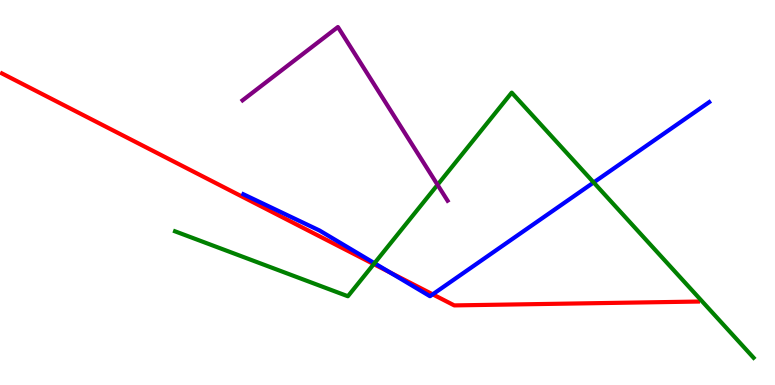[{'lines': ['blue', 'red'], 'intersections': [{'x': 5.03, 'y': 2.92}, {'x': 5.58, 'y': 2.35}]}, {'lines': ['green', 'red'], 'intersections': [{'x': 4.82, 'y': 3.14}]}, {'lines': ['purple', 'red'], 'intersections': []}, {'lines': ['blue', 'green'], 'intersections': [{'x': 4.83, 'y': 3.16}, {'x': 7.66, 'y': 5.26}]}, {'lines': ['blue', 'purple'], 'intersections': []}, {'lines': ['green', 'purple'], 'intersections': [{'x': 5.65, 'y': 5.2}]}]